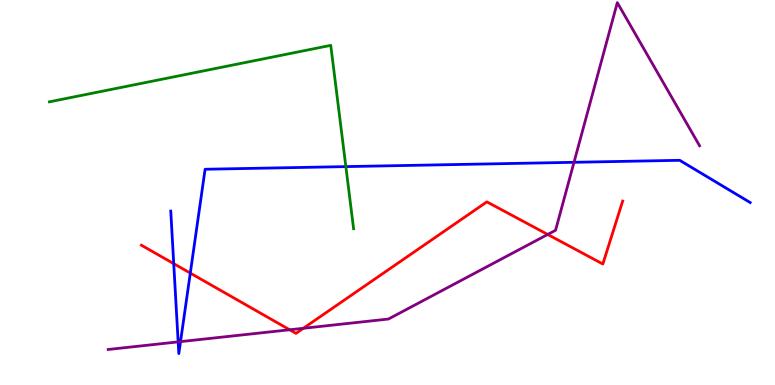[{'lines': ['blue', 'red'], 'intersections': [{'x': 2.24, 'y': 3.15}, {'x': 2.46, 'y': 2.91}]}, {'lines': ['green', 'red'], 'intersections': []}, {'lines': ['purple', 'red'], 'intersections': [{'x': 3.74, 'y': 1.43}, {'x': 3.91, 'y': 1.47}, {'x': 7.07, 'y': 3.91}]}, {'lines': ['blue', 'green'], 'intersections': [{'x': 4.46, 'y': 5.67}]}, {'lines': ['blue', 'purple'], 'intersections': [{'x': 2.3, 'y': 1.12}, {'x': 2.33, 'y': 1.13}, {'x': 7.41, 'y': 5.78}]}, {'lines': ['green', 'purple'], 'intersections': []}]